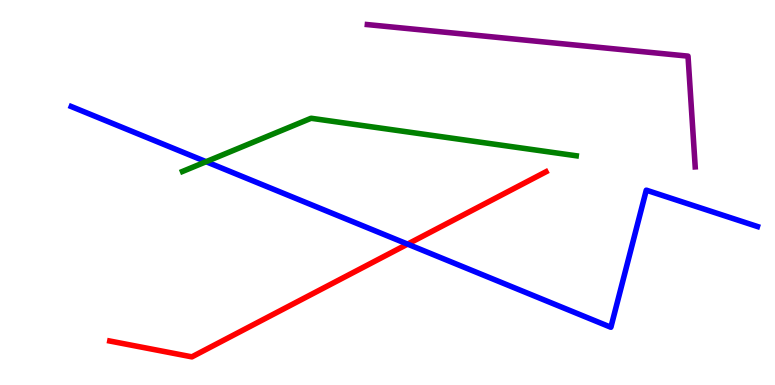[{'lines': ['blue', 'red'], 'intersections': [{'x': 5.26, 'y': 3.66}]}, {'lines': ['green', 'red'], 'intersections': []}, {'lines': ['purple', 'red'], 'intersections': []}, {'lines': ['blue', 'green'], 'intersections': [{'x': 2.66, 'y': 5.8}]}, {'lines': ['blue', 'purple'], 'intersections': []}, {'lines': ['green', 'purple'], 'intersections': []}]